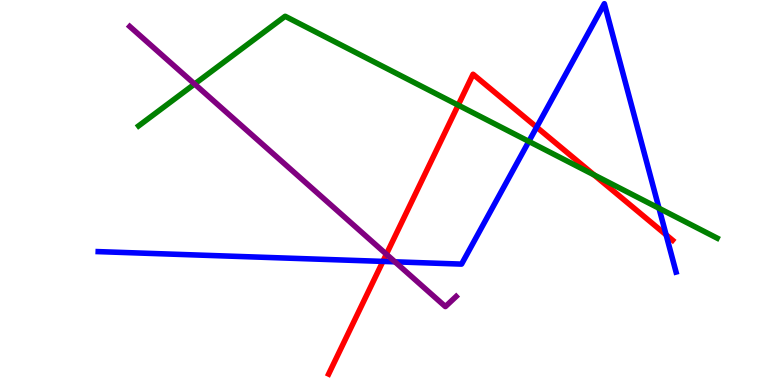[{'lines': ['blue', 'red'], 'intersections': [{'x': 4.94, 'y': 3.21}, {'x': 6.92, 'y': 6.7}, {'x': 8.59, 'y': 3.9}]}, {'lines': ['green', 'red'], 'intersections': [{'x': 5.91, 'y': 7.27}, {'x': 7.67, 'y': 5.46}]}, {'lines': ['purple', 'red'], 'intersections': [{'x': 4.99, 'y': 3.4}]}, {'lines': ['blue', 'green'], 'intersections': [{'x': 6.82, 'y': 6.33}, {'x': 8.5, 'y': 4.59}]}, {'lines': ['blue', 'purple'], 'intersections': [{'x': 5.1, 'y': 3.2}]}, {'lines': ['green', 'purple'], 'intersections': [{'x': 2.51, 'y': 7.82}]}]